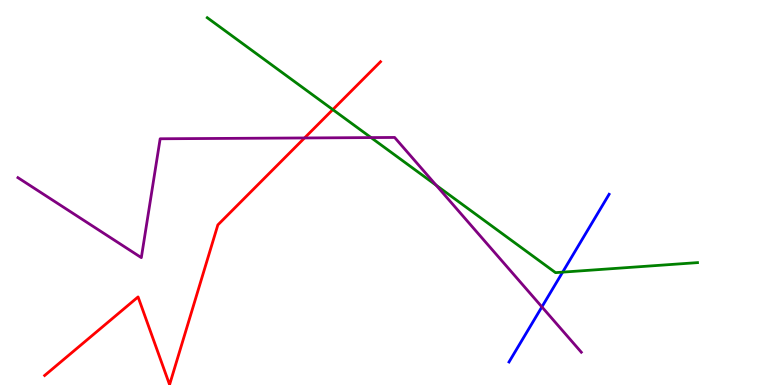[{'lines': ['blue', 'red'], 'intersections': []}, {'lines': ['green', 'red'], 'intersections': [{'x': 4.29, 'y': 7.15}]}, {'lines': ['purple', 'red'], 'intersections': [{'x': 3.93, 'y': 6.42}]}, {'lines': ['blue', 'green'], 'intersections': [{'x': 7.26, 'y': 2.93}]}, {'lines': ['blue', 'purple'], 'intersections': [{'x': 6.99, 'y': 2.03}]}, {'lines': ['green', 'purple'], 'intersections': [{'x': 4.79, 'y': 6.43}, {'x': 5.63, 'y': 5.19}]}]